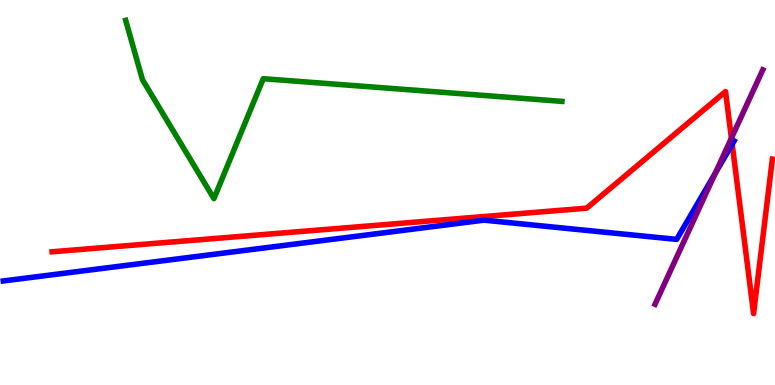[{'lines': ['blue', 'red'], 'intersections': [{'x': 9.45, 'y': 6.25}]}, {'lines': ['green', 'red'], 'intersections': []}, {'lines': ['purple', 'red'], 'intersections': [{'x': 9.44, 'y': 6.41}]}, {'lines': ['blue', 'green'], 'intersections': []}, {'lines': ['blue', 'purple'], 'intersections': [{'x': 9.23, 'y': 5.5}]}, {'lines': ['green', 'purple'], 'intersections': []}]